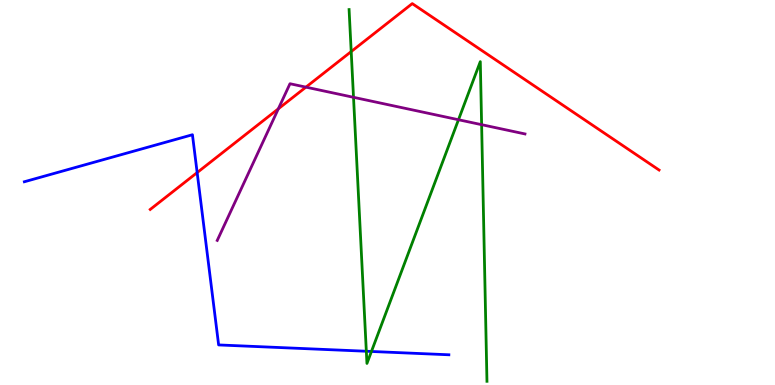[{'lines': ['blue', 'red'], 'intersections': [{'x': 2.54, 'y': 5.52}]}, {'lines': ['green', 'red'], 'intersections': [{'x': 4.53, 'y': 8.66}]}, {'lines': ['purple', 'red'], 'intersections': [{'x': 3.59, 'y': 7.17}, {'x': 3.95, 'y': 7.74}]}, {'lines': ['blue', 'green'], 'intersections': [{'x': 4.73, 'y': 0.877}, {'x': 4.79, 'y': 0.871}]}, {'lines': ['blue', 'purple'], 'intersections': []}, {'lines': ['green', 'purple'], 'intersections': [{'x': 4.56, 'y': 7.47}, {'x': 5.92, 'y': 6.89}, {'x': 6.21, 'y': 6.76}]}]